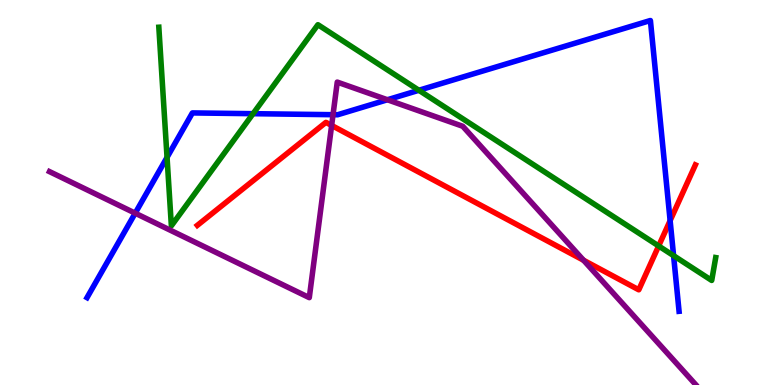[{'lines': ['blue', 'red'], 'intersections': [{'x': 8.65, 'y': 4.27}]}, {'lines': ['green', 'red'], 'intersections': [{'x': 8.5, 'y': 3.61}]}, {'lines': ['purple', 'red'], 'intersections': [{'x': 4.28, 'y': 6.74}, {'x': 7.53, 'y': 3.24}]}, {'lines': ['blue', 'green'], 'intersections': [{'x': 2.16, 'y': 5.91}, {'x': 3.27, 'y': 7.05}, {'x': 5.4, 'y': 7.66}, {'x': 8.69, 'y': 3.36}]}, {'lines': ['blue', 'purple'], 'intersections': [{'x': 1.74, 'y': 4.46}, {'x': 4.3, 'y': 7.02}, {'x': 5.0, 'y': 7.41}]}, {'lines': ['green', 'purple'], 'intersections': []}]